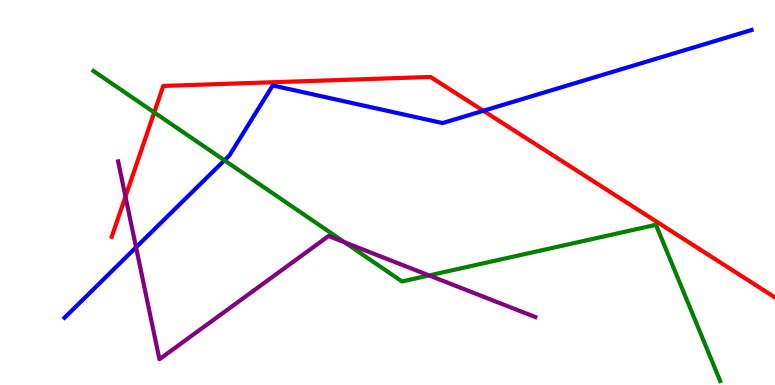[{'lines': ['blue', 'red'], 'intersections': [{'x': 6.24, 'y': 7.12}]}, {'lines': ['green', 'red'], 'intersections': [{'x': 1.99, 'y': 7.08}]}, {'lines': ['purple', 'red'], 'intersections': [{'x': 1.62, 'y': 4.89}]}, {'lines': ['blue', 'green'], 'intersections': [{'x': 2.9, 'y': 5.84}]}, {'lines': ['blue', 'purple'], 'intersections': [{'x': 1.76, 'y': 3.58}]}, {'lines': ['green', 'purple'], 'intersections': [{'x': 4.45, 'y': 3.71}, {'x': 5.54, 'y': 2.85}]}]